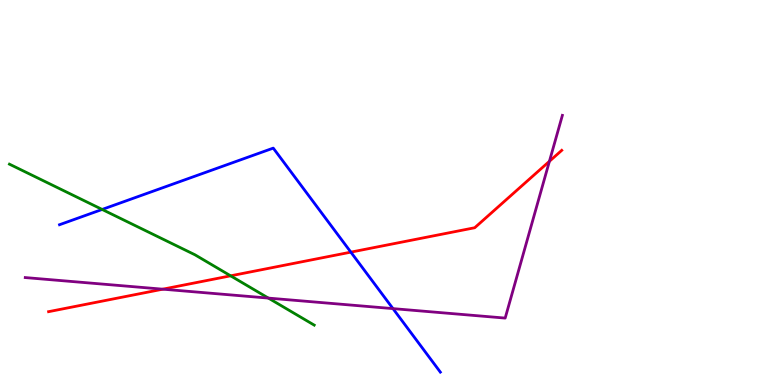[{'lines': ['blue', 'red'], 'intersections': [{'x': 4.53, 'y': 3.45}]}, {'lines': ['green', 'red'], 'intersections': [{'x': 2.98, 'y': 2.84}]}, {'lines': ['purple', 'red'], 'intersections': [{'x': 2.1, 'y': 2.49}, {'x': 7.09, 'y': 5.81}]}, {'lines': ['blue', 'green'], 'intersections': [{'x': 1.32, 'y': 4.56}]}, {'lines': ['blue', 'purple'], 'intersections': [{'x': 5.07, 'y': 1.98}]}, {'lines': ['green', 'purple'], 'intersections': [{'x': 3.46, 'y': 2.26}]}]